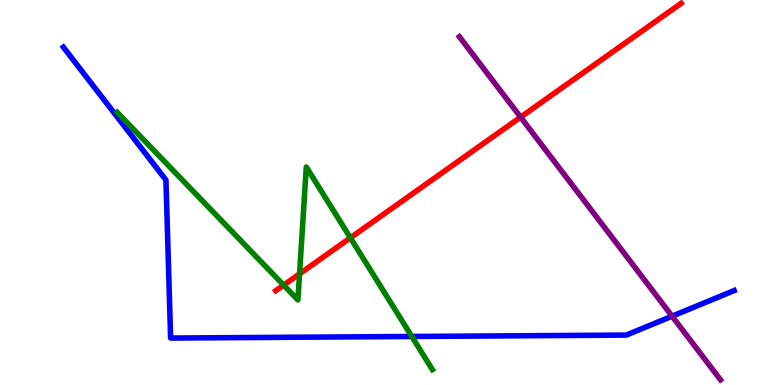[{'lines': ['blue', 'red'], 'intersections': []}, {'lines': ['green', 'red'], 'intersections': [{'x': 3.66, 'y': 2.59}, {'x': 3.87, 'y': 2.89}, {'x': 4.52, 'y': 3.82}]}, {'lines': ['purple', 'red'], 'intersections': [{'x': 6.72, 'y': 6.96}]}, {'lines': ['blue', 'green'], 'intersections': [{'x': 5.31, 'y': 1.26}]}, {'lines': ['blue', 'purple'], 'intersections': [{'x': 8.67, 'y': 1.79}]}, {'lines': ['green', 'purple'], 'intersections': []}]